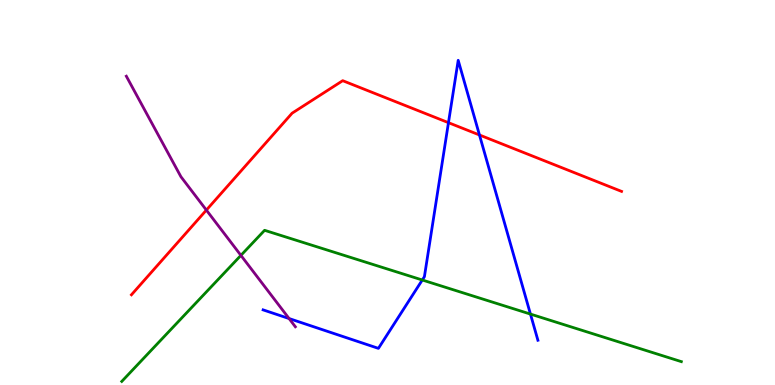[{'lines': ['blue', 'red'], 'intersections': [{'x': 5.79, 'y': 6.81}, {'x': 6.19, 'y': 6.49}]}, {'lines': ['green', 'red'], 'intersections': []}, {'lines': ['purple', 'red'], 'intersections': [{'x': 2.66, 'y': 4.54}]}, {'lines': ['blue', 'green'], 'intersections': [{'x': 5.45, 'y': 2.73}, {'x': 6.84, 'y': 1.84}]}, {'lines': ['blue', 'purple'], 'intersections': [{'x': 3.73, 'y': 1.73}]}, {'lines': ['green', 'purple'], 'intersections': [{'x': 3.11, 'y': 3.37}]}]